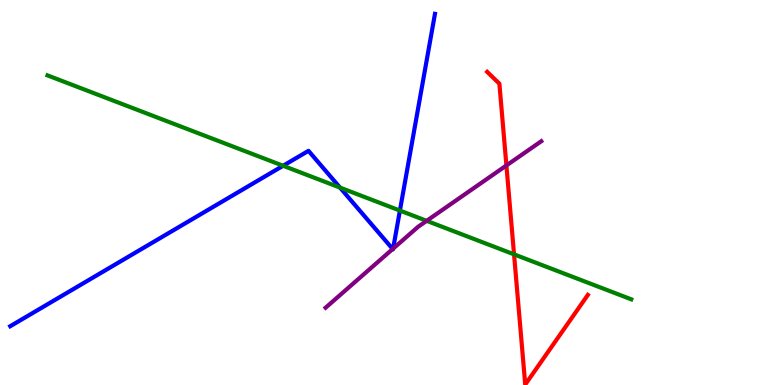[{'lines': ['blue', 'red'], 'intersections': []}, {'lines': ['green', 'red'], 'intersections': [{'x': 6.63, 'y': 3.39}]}, {'lines': ['purple', 'red'], 'intersections': [{'x': 6.53, 'y': 5.7}]}, {'lines': ['blue', 'green'], 'intersections': [{'x': 3.65, 'y': 5.69}, {'x': 4.39, 'y': 5.13}, {'x': 5.16, 'y': 4.53}]}, {'lines': ['blue', 'purple'], 'intersections': [{'x': 5.07, 'y': 3.53}, {'x': 5.07, 'y': 3.54}]}, {'lines': ['green', 'purple'], 'intersections': [{'x': 5.51, 'y': 4.26}]}]